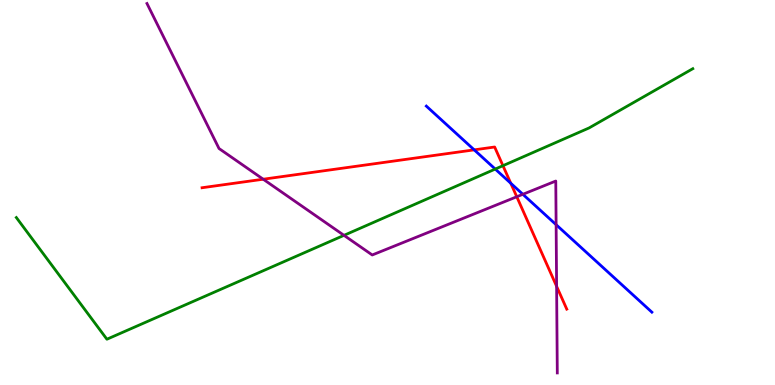[{'lines': ['blue', 'red'], 'intersections': [{'x': 6.12, 'y': 6.11}, {'x': 6.59, 'y': 5.24}]}, {'lines': ['green', 'red'], 'intersections': [{'x': 6.49, 'y': 5.7}]}, {'lines': ['purple', 'red'], 'intersections': [{'x': 3.4, 'y': 5.34}, {'x': 6.67, 'y': 4.89}, {'x': 7.18, 'y': 2.56}]}, {'lines': ['blue', 'green'], 'intersections': [{'x': 6.39, 'y': 5.61}]}, {'lines': ['blue', 'purple'], 'intersections': [{'x': 6.75, 'y': 4.95}, {'x': 7.18, 'y': 4.16}]}, {'lines': ['green', 'purple'], 'intersections': [{'x': 4.44, 'y': 3.89}]}]